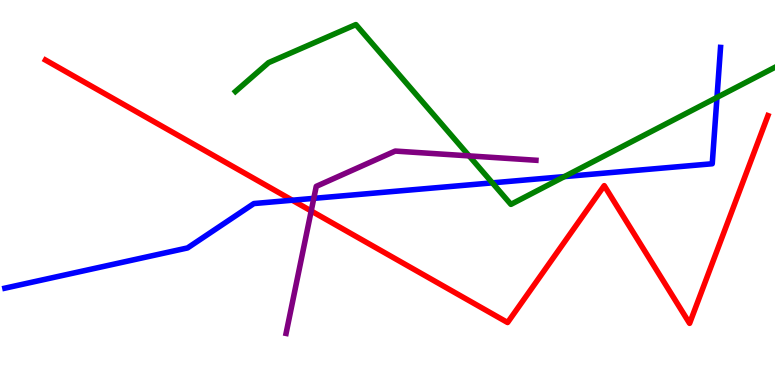[{'lines': ['blue', 'red'], 'intersections': [{'x': 3.77, 'y': 4.8}]}, {'lines': ['green', 'red'], 'intersections': []}, {'lines': ['purple', 'red'], 'intersections': [{'x': 4.02, 'y': 4.52}]}, {'lines': ['blue', 'green'], 'intersections': [{'x': 6.35, 'y': 5.25}, {'x': 7.28, 'y': 5.41}, {'x': 9.25, 'y': 7.47}]}, {'lines': ['blue', 'purple'], 'intersections': [{'x': 4.05, 'y': 4.85}]}, {'lines': ['green', 'purple'], 'intersections': [{'x': 6.05, 'y': 5.95}]}]